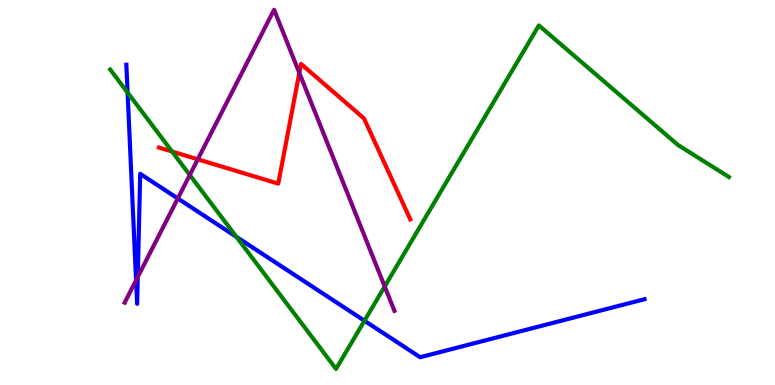[{'lines': ['blue', 'red'], 'intersections': []}, {'lines': ['green', 'red'], 'intersections': [{'x': 2.22, 'y': 6.06}]}, {'lines': ['purple', 'red'], 'intersections': [{'x': 2.55, 'y': 5.86}, {'x': 3.86, 'y': 8.11}]}, {'lines': ['blue', 'green'], 'intersections': [{'x': 1.65, 'y': 7.6}, {'x': 3.05, 'y': 3.85}, {'x': 4.7, 'y': 1.67}]}, {'lines': ['blue', 'purple'], 'intersections': [{'x': 1.76, 'y': 2.72}, {'x': 1.78, 'y': 2.81}, {'x': 2.29, 'y': 4.85}]}, {'lines': ['green', 'purple'], 'intersections': [{'x': 2.45, 'y': 5.45}, {'x': 4.96, 'y': 2.56}]}]